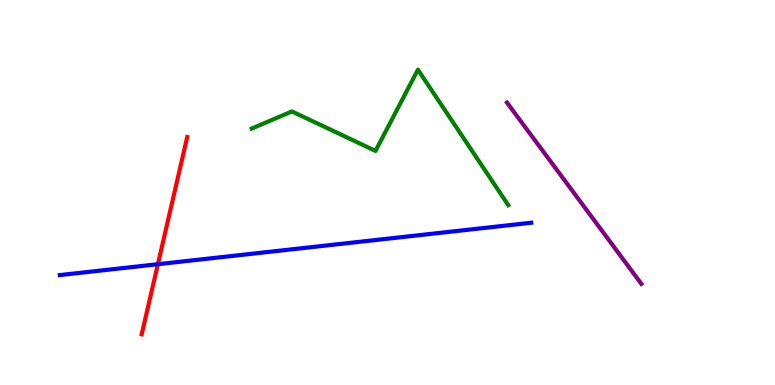[{'lines': ['blue', 'red'], 'intersections': [{'x': 2.04, 'y': 3.14}]}, {'lines': ['green', 'red'], 'intersections': []}, {'lines': ['purple', 'red'], 'intersections': []}, {'lines': ['blue', 'green'], 'intersections': []}, {'lines': ['blue', 'purple'], 'intersections': []}, {'lines': ['green', 'purple'], 'intersections': []}]